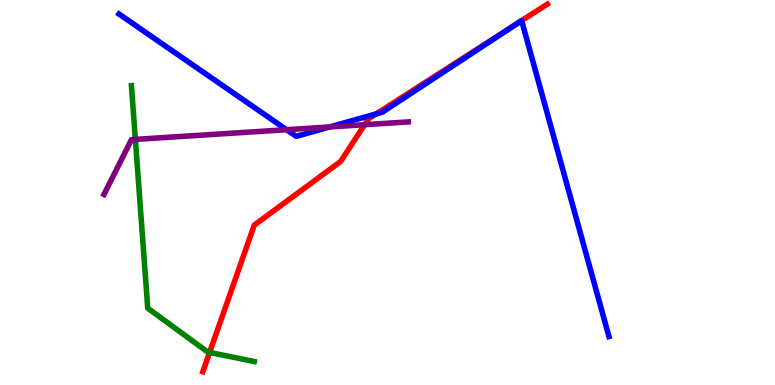[{'lines': ['blue', 'red'], 'intersections': [{'x': 4.85, 'y': 7.04}]}, {'lines': ['green', 'red'], 'intersections': [{'x': 2.7, 'y': 0.846}]}, {'lines': ['purple', 'red'], 'intersections': [{'x': 4.7, 'y': 6.76}]}, {'lines': ['blue', 'green'], 'intersections': []}, {'lines': ['blue', 'purple'], 'intersections': [{'x': 3.7, 'y': 6.63}, {'x': 4.26, 'y': 6.7}]}, {'lines': ['green', 'purple'], 'intersections': [{'x': 1.75, 'y': 6.38}]}]